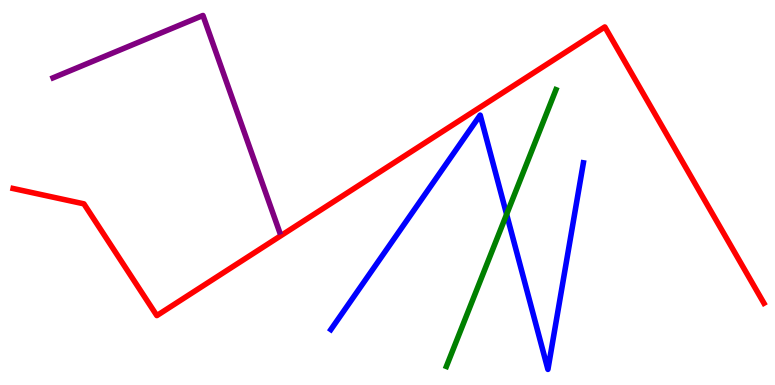[{'lines': ['blue', 'red'], 'intersections': []}, {'lines': ['green', 'red'], 'intersections': []}, {'lines': ['purple', 'red'], 'intersections': []}, {'lines': ['blue', 'green'], 'intersections': [{'x': 6.54, 'y': 4.43}]}, {'lines': ['blue', 'purple'], 'intersections': []}, {'lines': ['green', 'purple'], 'intersections': []}]